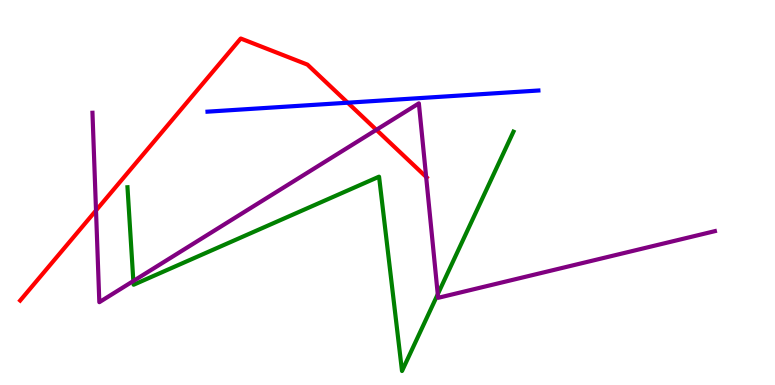[{'lines': ['blue', 'red'], 'intersections': [{'x': 4.49, 'y': 7.33}]}, {'lines': ['green', 'red'], 'intersections': []}, {'lines': ['purple', 'red'], 'intersections': [{'x': 1.24, 'y': 4.53}, {'x': 4.86, 'y': 6.63}, {'x': 5.5, 'y': 5.41}]}, {'lines': ['blue', 'green'], 'intersections': []}, {'lines': ['blue', 'purple'], 'intersections': []}, {'lines': ['green', 'purple'], 'intersections': [{'x': 1.72, 'y': 2.7}, {'x': 5.65, 'y': 2.36}]}]